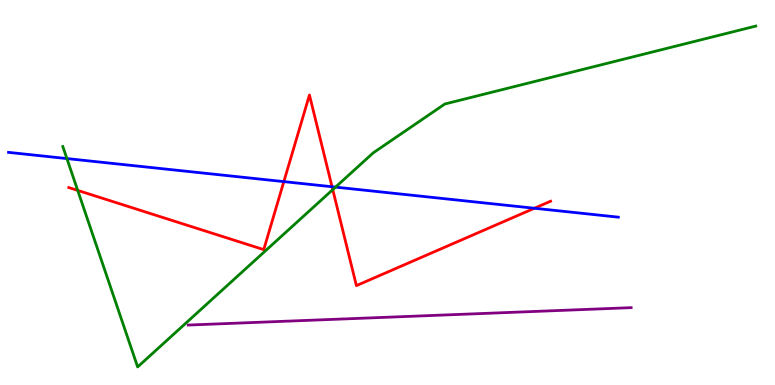[{'lines': ['blue', 'red'], 'intersections': [{'x': 3.66, 'y': 5.28}, {'x': 4.28, 'y': 5.15}, {'x': 6.9, 'y': 4.59}]}, {'lines': ['green', 'red'], 'intersections': [{'x': 1.0, 'y': 5.05}, {'x': 4.29, 'y': 5.07}]}, {'lines': ['purple', 'red'], 'intersections': []}, {'lines': ['blue', 'green'], 'intersections': [{'x': 0.863, 'y': 5.88}, {'x': 4.33, 'y': 5.14}]}, {'lines': ['blue', 'purple'], 'intersections': []}, {'lines': ['green', 'purple'], 'intersections': []}]